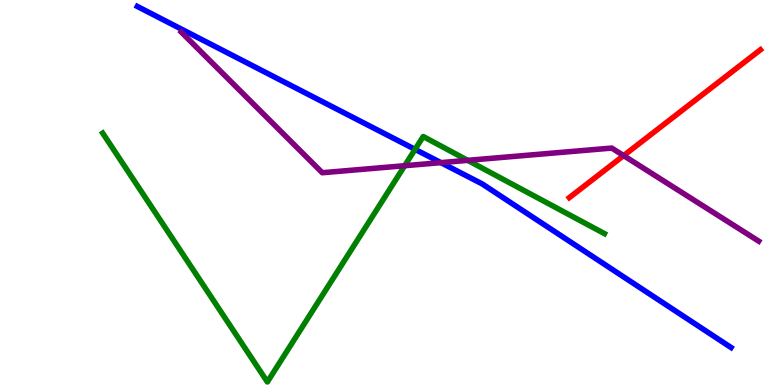[{'lines': ['blue', 'red'], 'intersections': []}, {'lines': ['green', 'red'], 'intersections': []}, {'lines': ['purple', 'red'], 'intersections': [{'x': 8.05, 'y': 5.96}]}, {'lines': ['blue', 'green'], 'intersections': [{'x': 5.36, 'y': 6.12}]}, {'lines': ['blue', 'purple'], 'intersections': [{'x': 5.69, 'y': 5.78}]}, {'lines': ['green', 'purple'], 'intersections': [{'x': 5.22, 'y': 5.7}, {'x': 6.03, 'y': 5.84}]}]